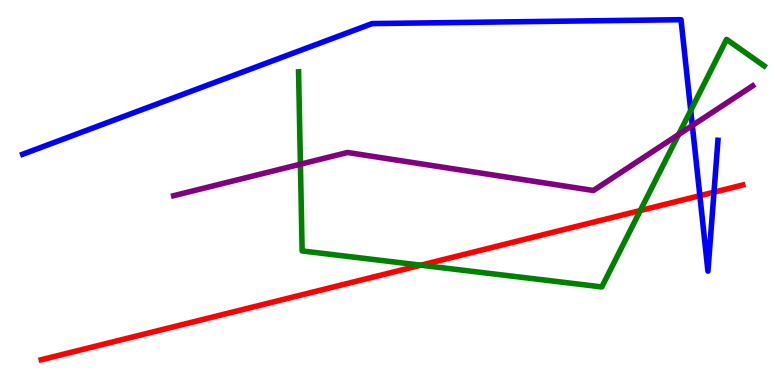[{'lines': ['blue', 'red'], 'intersections': [{'x': 9.03, 'y': 4.92}, {'x': 9.21, 'y': 5.01}]}, {'lines': ['green', 'red'], 'intersections': [{'x': 5.43, 'y': 3.11}, {'x': 8.26, 'y': 4.53}]}, {'lines': ['purple', 'red'], 'intersections': []}, {'lines': ['blue', 'green'], 'intersections': [{'x': 8.91, 'y': 7.13}]}, {'lines': ['blue', 'purple'], 'intersections': [{'x': 8.93, 'y': 6.74}]}, {'lines': ['green', 'purple'], 'intersections': [{'x': 3.88, 'y': 5.74}, {'x': 8.76, 'y': 6.51}]}]